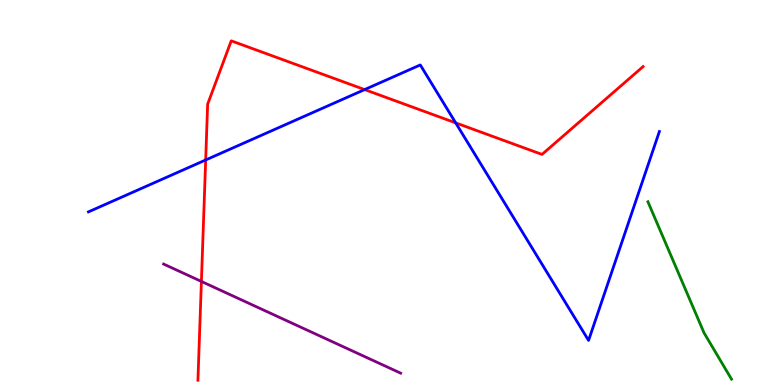[{'lines': ['blue', 'red'], 'intersections': [{'x': 2.65, 'y': 5.84}, {'x': 4.7, 'y': 7.67}, {'x': 5.88, 'y': 6.81}]}, {'lines': ['green', 'red'], 'intersections': []}, {'lines': ['purple', 'red'], 'intersections': [{'x': 2.6, 'y': 2.69}]}, {'lines': ['blue', 'green'], 'intersections': []}, {'lines': ['blue', 'purple'], 'intersections': []}, {'lines': ['green', 'purple'], 'intersections': []}]